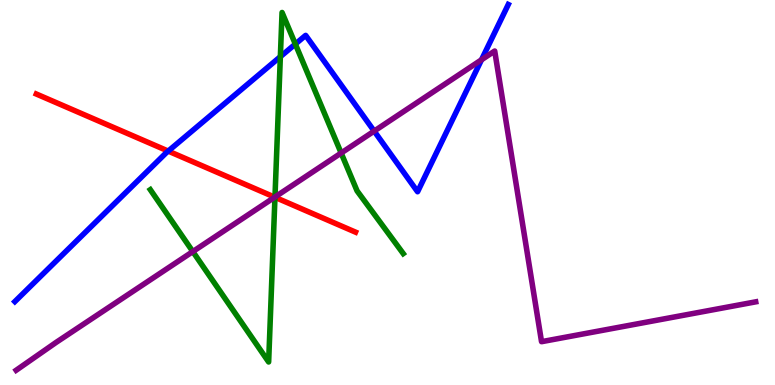[{'lines': ['blue', 'red'], 'intersections': [{'x': 2.17, 'y': 6.08}]}, {'lines': ['green', 'red'], 'intersections': [{'x': 3.55, 'y': 4.88}]}, {'lines': ['purple', 'red'], 'intersections': [{'x': 3.54, 'y': 4.88}]}, {'lines': ['blue', 'green'], 'intersections': [{'x': 3.62, 'y': 8.53}, {'x': 3.81, 'y': 8.86}]}, {'lines': ['blue', 'purple'], 'intersections': [{'x': 4.83, 'y': 6.59}, {'x': 6.21, 'y': 8.45}]}, {'lines': ['green', 'purple'], 'intersections': [{'x': 2.49, 'y': 3.47}, {'x': 3.55, 'y': 4.88}, {'x': 4.4, 'y': 6.03}]}]